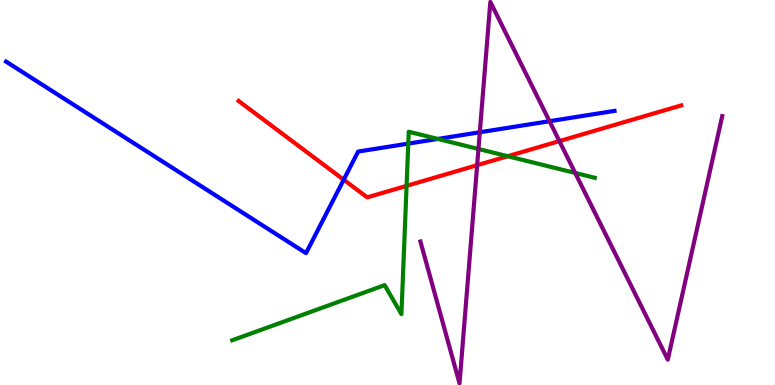[{'lines': ['blue', 'red'], 'intersections': [{'x': 4.43, 'y': 5.33}]}, {'lines': ['green', 'red'], 'intersections': [{'x': 5.25, 'y': 5.17}, {'x': 6.55, 'y': 5.94}]}, {'lines': ['purple', 'red'], 'intersections': [{'x': 6.16, 'y': 5.71}, {'x': 7.22, 'y': 6.34}]}, {'lines': ['blue', 'green'], 'intersections': [{'x': 5.27, 'y': 6.27}, {'x': 5.65, 'y': 6.39}]}, {'lines': ['blue', 'purple'], 'intersections': [{'x': 6.19, 'y': 6.56}, {'x': 7.09, 'y': 6.85}]}, {'lines': ['green', 'purple'], 'intersections': [{'x': 6.17, 'y': 6.13}, {'x': 7.42, 'y': 5.51}]}]